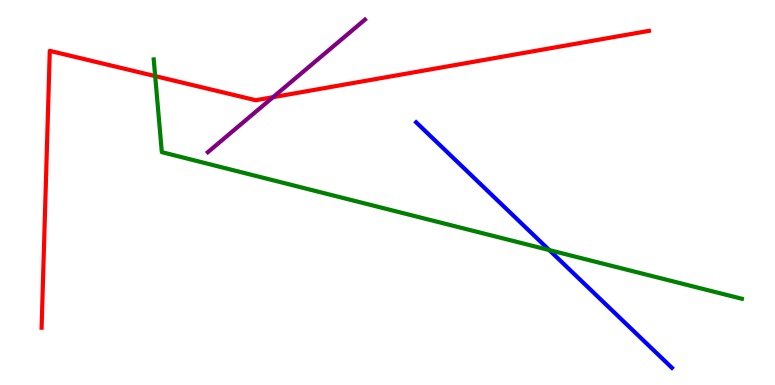[{'lines': ['blue', 'red'], 'intersections': []}, {'lines': ['green', 'red'], 'intersections': [{'x': 2.0, 'y': 8.02}]}, {'lines': ['purple', 'red'], 'intersections': [{'x': 3.52, 'y': 7.48}]}, {'lines': ['blue', 'green'], 'intersections': [{'x': 7.09, 'y': 3.5}]}, {'lines': ['blue', 'purple'], 'intersections': []}, {'lines': ['green', 'purple'], 'intersections': []}]